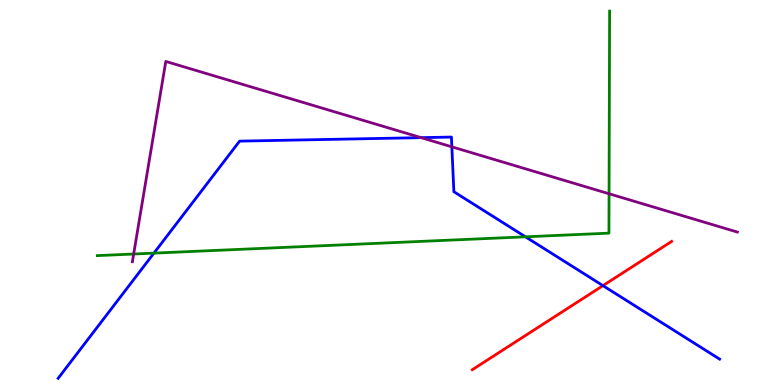[{'lines': ['blue', 'red'], 'intersections': [{'x': 7.78, 'y': 2.58}]}, {'lines': ['green', 'red'], 'intersections': []}, {'lines': ['purple', 'red'], 'intersections': []}, {'lines': ['blue', 'green'], 'intersections': [{'x': 1.99, 'y': 3.43}, {'x': 6.78, 'y': 3.85}]}, {'lines': ['blue', 'purple'], 'intersections': [{'x': 5.43, 'y': 6.42}, {'x': 5.83, 'y': 6.19}]}, {'lines': ['green', 'purple'], 'intersections': [{'x': 1.72, 'y': 3.4}, {'x': 7.86, 'y': 4.97}]}]